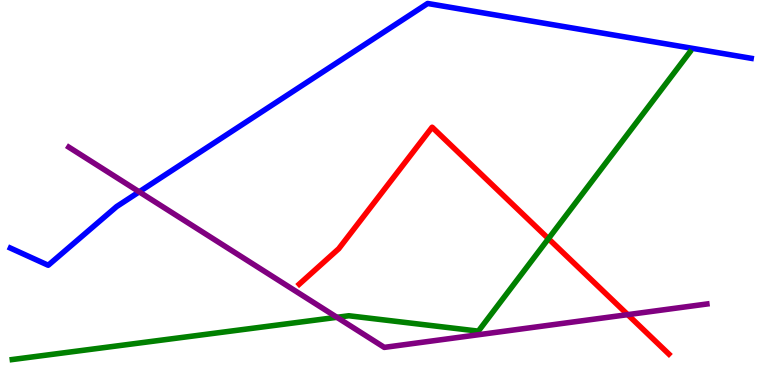[{'lines': ['blue', 'red'], 'intersections': []}, {'lines': ['green', 'red'], 'intersections': [{'x': 7.08, 'y': 3.8}]}, {'lines': ['purple', 'red'], 'intersections': [{'x': 8.1, 'y': 1.83}]}, {'lines': ['blue', 'green'], 'intersections': []}, {'lines': ['blue', 'purple'], 'intersections': [{'x': 1.8, 'y': 5.02}]}, {'lines': ['green', 'purple'], 'intersections': [{'x': 4.35, 'y': 1.76}]}]